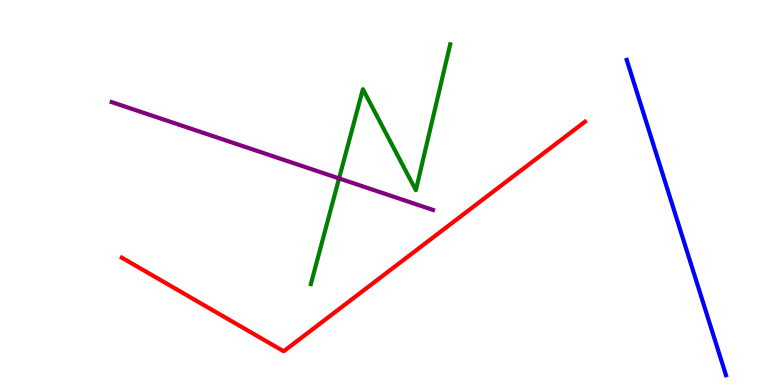[{'lines': ['blue', 'red'], 'intersections': []}, {'lines': ['green', 'red'], 'intersections': []}, {'lines': ['purple', 'red'], 'intersections': []}, {'lines': ['blue', 'green'], 'intersections': []}, {'lines': ['blue', 'purple'], 'intersections': []}, {'lines': ['green', 'purple'], 'intersections': [{'x': 4.38, 'y': 5.37}]}]